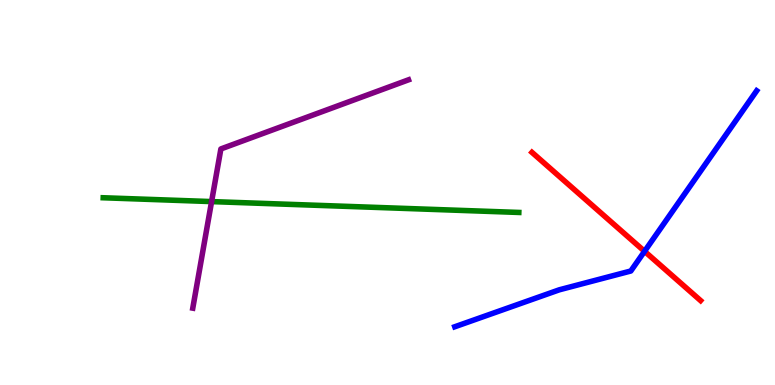[{'lines': ['blue', 'red'], 'intersections': [{'x': 8.32, 'y': 3.47}]}, {'lines': ['green', 'red'], 'intersections': []}, {'lines': ['purple', 'red'], 'intersections': []}, {'lines': ['blue', 'green'], 'intersections': []}, {'lines': ['blue', 'purple'], 'intersections': []}, {'lines': ['green', 'purple'], 'intersections': [{'x': 2.73, 'y': 4.76}]}]